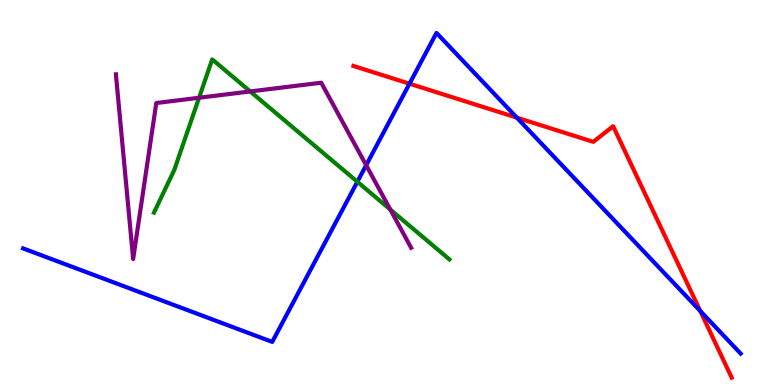[{'lines': ['blue', 'red'], 'intersections': [{'x': 5.28, 'y': 7.83}, {'x': 6.67, 'y': 6.94}, {'x': 9.04, 'y': 1.92}]}, {'lines': ['green', 'red'], 'intersections': []}, {'lines': ['purple', 'red'], 'intersections': []}, {'lines': ['blue', 'green'], 'intersections': [{'x': 4.61, 'y': 5.28}]}, {'lines': ['blue', 'purple'], 'intersections': [{'x': 4.72, 'y': 5.71}]}, {'lines': ['green', 'purple'], 'intersections': [{'x': 2.57, 'y': 7.46}, {'x': 3.23, 'y': 7.62}, {'x': 5.04, 'y': 4.56}]}]